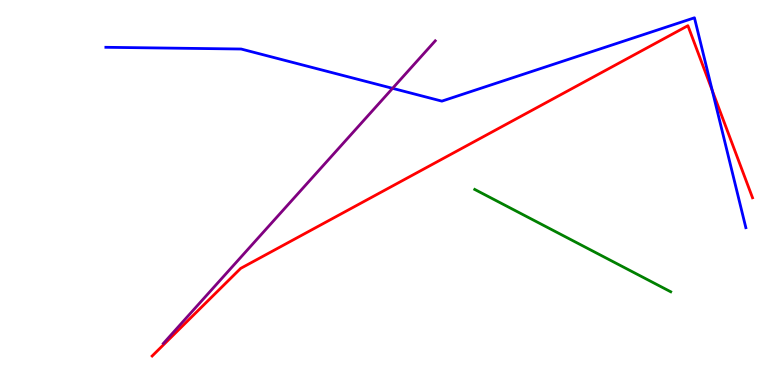[{'lines': ['blue', 'red'], 'intersections': [{'x': 9.19, 'y': 7.65}]}, {'lines': ['green', 'red'], 'intersections': []}, {'lines': ['purple', 'red'], 'intersections': []}, {'lines': ['blue', 'green'], 'intersections': []}, {'lines': ['blue', 'purple'], 'intersections': [{'x': 5.07, 'y': 7.71}]}, {'lines': ['green', 'purple'], 'intersections': []}]